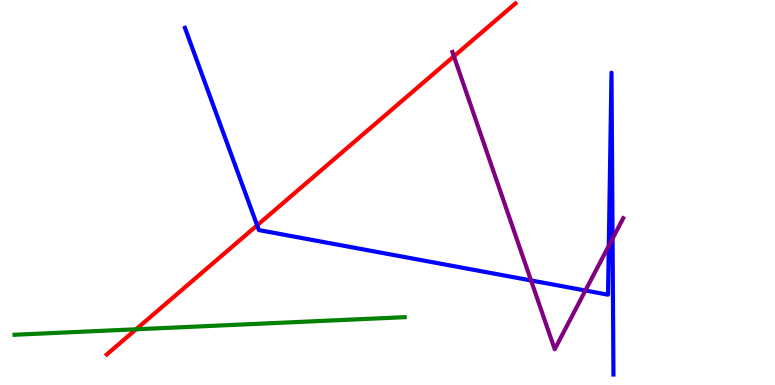[{'lines': ['blue', 'red'], 'intersections': [{'x': 3.32, 'y': 4.15}]}, {'lines': ['green', 'red'], 'intersections': [{'x': 1.76, 'y': 1.45}]}, {'lines': ['purple', 'red'], 'intersections': [{'x': 5.86, 'y': 8.54}]}, {'lines': ['blue', 'green'], 'intersections': []}, {'lines': ['blue', 'purple'], 'intersections': [{'x': 6.85, 'y': 2.72}, {'x': 7.55, 'y': 2.45}, {'x': 7.86, 'y': 3.62}, {'x': 7.9, 'y': 3.8}]}, {'lines': ['green', 'purple'], 'intersections': []}]